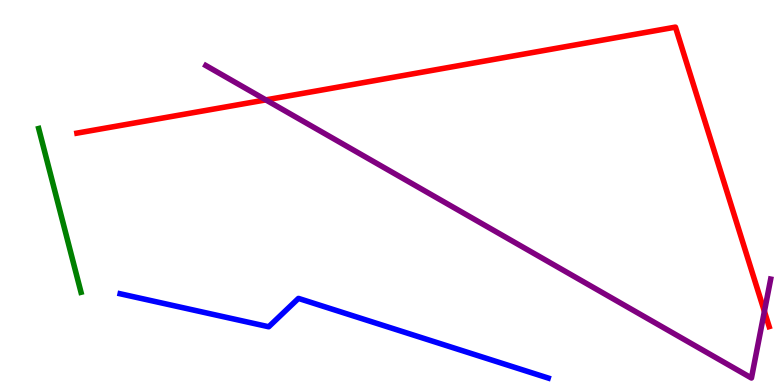[{'lines': ['blue', 'red'], 'intersections': []}, {'lines': ['green', 'red'], 'intersections': []}, {'lines': ['purple', 'red'], 'intersections': [{'x': 3.43, 'y': 7.41}, {'x': 9.86, 'y': 1.91}]}, {'lines': ['blue', 'green'], 'intersections': []}, {'lines': ['blue', 'purple'], 'intersections': []}, {'lines': ['green', 'purple'], 'intersections': []}]